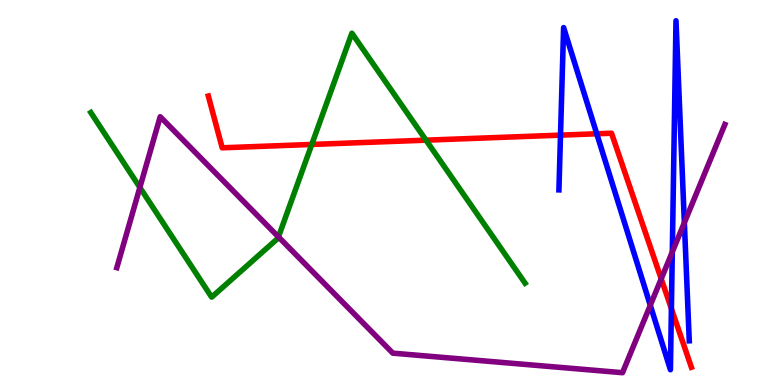[{'lines': ['blue', 'red'], 'intersections': [{'x': 7.23, 'y': 6.49}, {'x': 7.7, 'y': 6.53}, {'x': 8.66, 'y': 1.98}]}, {'lines': ['green', 'red'], 'intersections': [{'x': 4.02, 'y': 6.25}, {'x': 5.5, 'y': 6.36}]}, {'lines': ['purple', 'red'], 'intersections': [{'x': 8.53, 'y': 2.76}]}, {'lines': ['blue', 'green'], 'intersections': []}, {'lines': ['blue', 'purple'], 'intersections': [{'x': 8.39, 'y': 2.07}, {'x': 8.67, 'y': 3.46}, {'x': 8.83, 'y': 4.22}]}, {'lines': ['green', 'purple'], 'intersections': [{'x': 1.8, 'y': 5.13}, {'x': 3.59, 'y': 3.85}]}]